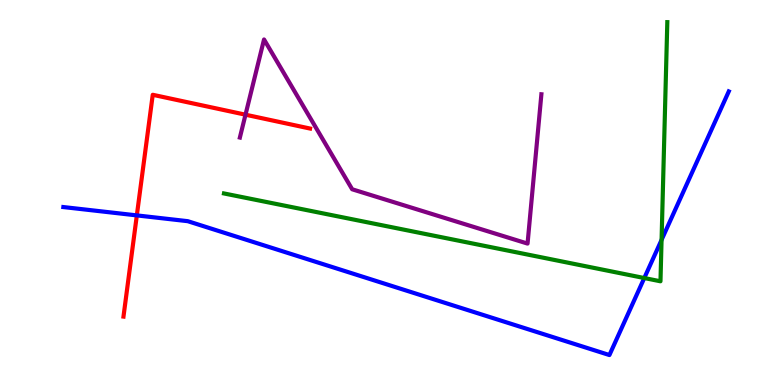[{'lines': ['blue', 'red'], 'intersections': [{'x': 1.77, 'y': 4.41}]}, {'lines': ['green', 'red'], 'intersections': []}, {'lines': ['purple', 'red'], 'intersections': [{'x': 3.17, 'y': 7.02}]}, {'lines': ['blue', 'green'], 'intersections': [{'x': 8.31, 'y': 2.78}, {'x': 8.54, 'y': 3.77}]}, {'lines': ['blue', 'purple'], 'intersections': []}, {'lines': ['green', 'purple'], 'intersections': []}]